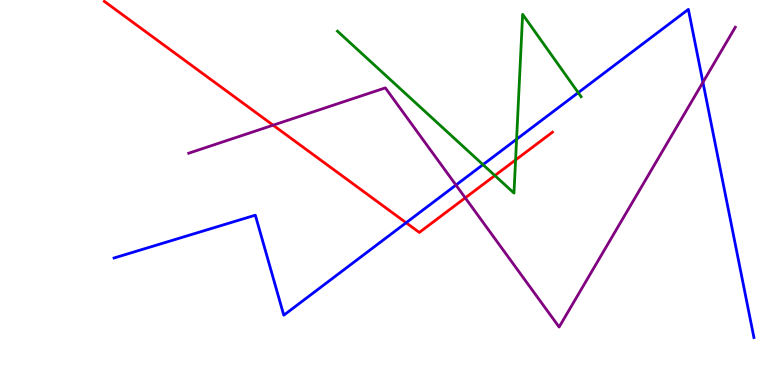[{'lines': ['blue', 'red'], 'intersections': [{'x': 5.24, 'y': 4.21}]}, {'lines': ['green', 'red'], 'intersections': [{'x': 6.39, 'y': 5.44}, {'x': 6.65, 'y': 5.85}]}, {'lines': ['purple', 'red'], 'intersections': [{'x': 3.52, 'y': 6.75}, {'x': 6.0, 'y': 4.86}]}, {'lines': ['blue', 'green'], 'intersections': [{'x': 6.23, 'y': 5.72}, {'x': 6.67, 'y': 6.38}, {'x': 7.46, 'y': 7.59}]}, {'lines': ['blue', 'purple'], 'intersections': [{'x': 5.88, 'y': 5.19}, {'x': 9.07, 'y': 7.86}]}, {'lines': ['green', 'purple'], 'intersections': []}]